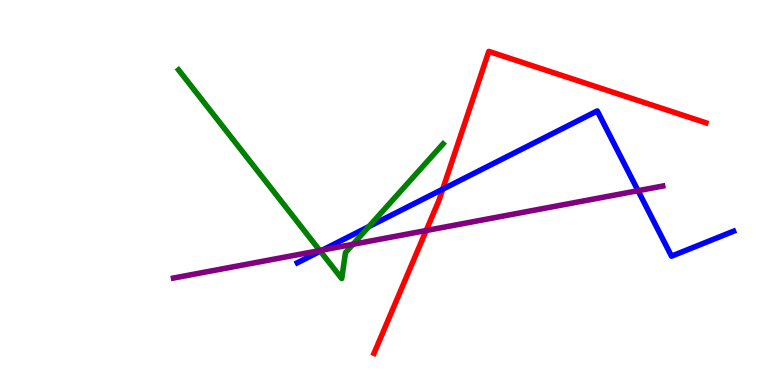[{'lines': ['blue', 'red'], 'intersections': [{'x': 5.71, 'y': 5.09}]}, {'lines': ['green', 'red'], 'intersections': []}, {'lines': ['purple', 'red'], 'intersections': [{'x': 5.5, 'y': 4.01}]}, {'lines': ['blue', 'green'], 'intersections': [{'x': 4.13, 'y': 3.48}, {'x': 4.76, 'y': 4.11}]}, {'lines': ['blue', 'purple'], 'intersections': [{'x': 4.16, 'y': 3.51}, {'x': 8.23, 'y': 5.05}]}, {'lines': ['green', 'purple'], 'intersections': [{'x': 4.13, 'y': 3.49}, {'x': 4.55, 'y': 3.65}]}]